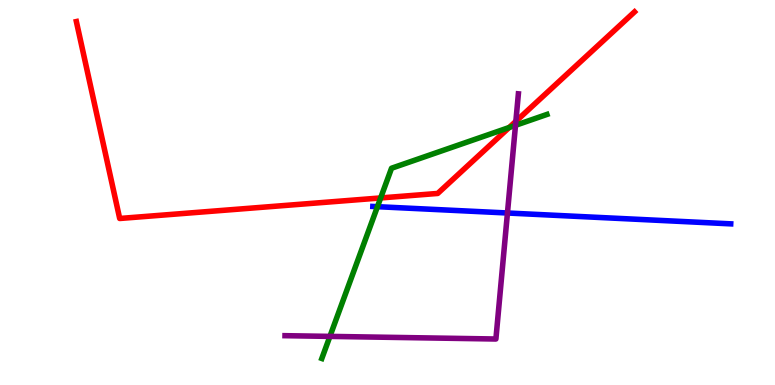[{'lines': ['blue', 'red'], 'intersections': []}, {'lines': ['green', 'red'], 'intersections': [{'x': 4.91, 'y': 4.86}, {'x': 6.57, 'y': 6.69}]}, {'lines': ['purple', 'red'], 'intersections': [{'x': 6.66, 'y': 6.85}]}, {'lines': ['blue', 'green'], 'intersections': [{'x': 4.87, 'y': 4.63}]}, {'lines': ['blue', 'purple'], 'intersections': [{'x': 6.55, 'y': 4.47}]}, {'lines': ['green', 'purple'], 'intersections': [{'x': 4.26, 'y': 1.26}, {'x': 6.65, 'y': 6.74}]}]